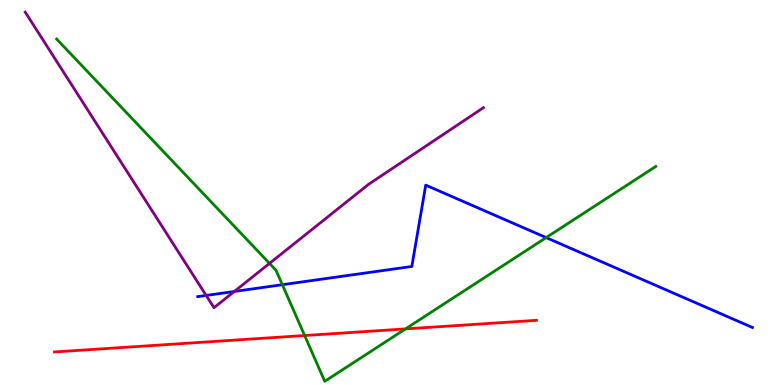[{'lines': ['blue', 'red'], 'intersections': []}, {'lines': ['green', 'red'], 'intersections': [{'x': 3.93, 'y': 1.29}, {'x': 5.23, 'y': 1.46}]}, {'lines': ['purple', 'red'], 'intersections': []}, {'lines': ['blue', 'green'], 'intersections': [{'x': 3.64, 'y': 2.61}, {'x': 7.05, 'y': 3.83}]}, {'lines': ['blue', 'purple'], 'intersections': [{'x': 2.66, 'y': 2.33}, {'x': 3.02, 'y': 2.43}]}, {'lines': ['green', 'purple'], 'intersections': [{'x': 3.48, 'y': 3.16}]}]